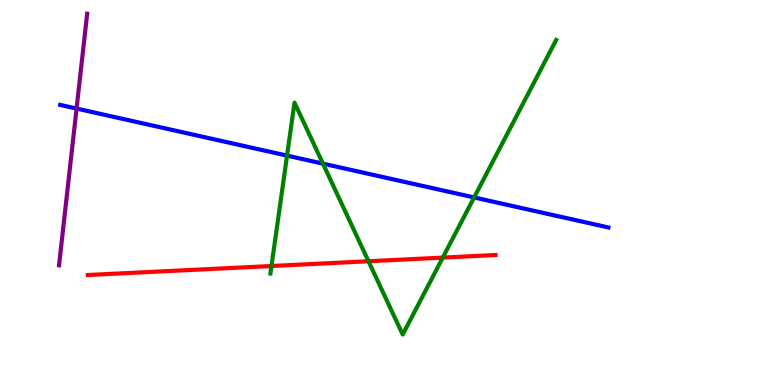[{'lines': ['blue', 'red'], 'intersections': []}, {'lines': ['green', 'red'], 'intersections': [{'x': 3.5, 'y': 3.09}, {'x': 4.75, 'y': 3.21}, {'x': 5.71, 'y': 3.31}]}, {'lines': ['purple', 'red'], 'intersections': []}, {'lines': ['blue', 'green'], 'intersections': [{'x': 3.7, 'y': 5.96}, {'x': 4.17, 'y': 5.75}, {'x': 6.12, 'y': 4.87}]}, {'lines': ['blue', 'purple'], 'intersections': [{'x': 0.988, 'y': 7.18}]}, {'lines': ['green', 'purple'], 'intersections': []}]